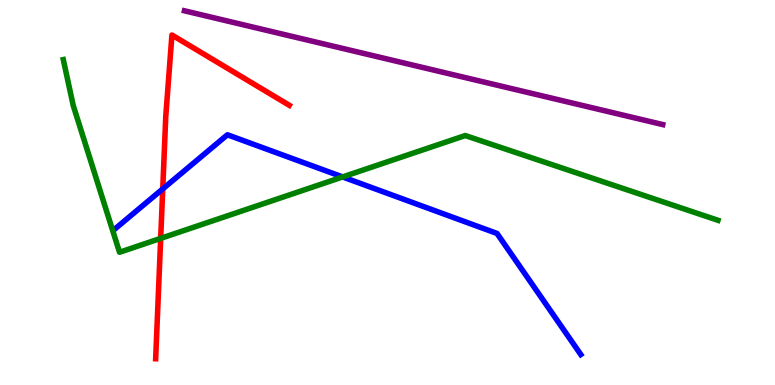[{'lines': ['blue', 'red'], 'intersections': [{'x': 2.1, 'y': 5.09}]}, {'lines': ['green', 'red'], 'intersections': [{'x': 2.07, 'y': 3.81}]}, {'lines': ['purple', 'red'], 'intersections': []}, {'lines': ['blue', 'green'], 'intersections': [{'x': 4.42, 'y': 5.4}]}, {'lines': ['blue', 'purple'], 'intersections': []}, {'lines': ['green', 'purple'], 'intersections': []}]